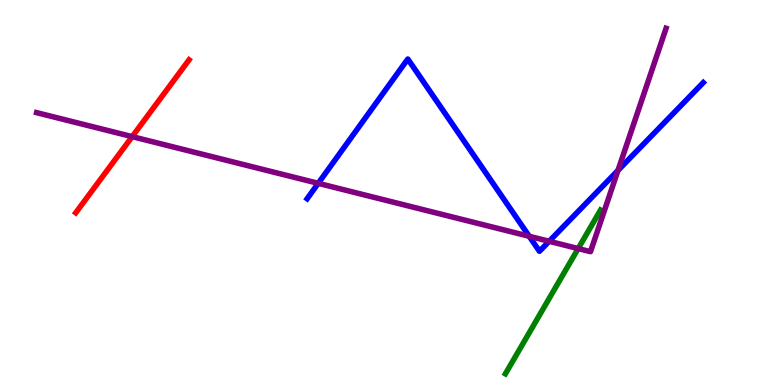[{'lines': ['blue', 'red'], 'intersections': []}, {'lines': ['green', 'red'], 'intersections': []}, {'lines': ['purple', 'red'], 'intersections': [{'x': 1.71, 'y': 6.45}]}, {'lines': ['blue', 'green'], 'intersections': []}, {'lines': ['blue', 'purple'], 'intersections': [{'x': 4.11, 'y': 5.24}, {'x': 6.83, 'y': 3.86}, {'x': 7.09, 'y': 3.73}, {'x': 7.97, 'y': 5.57}]}, {'lines': ['green', 'purple'], 'intersections': [{'x': 7.46, 'y': 3.54}]}]